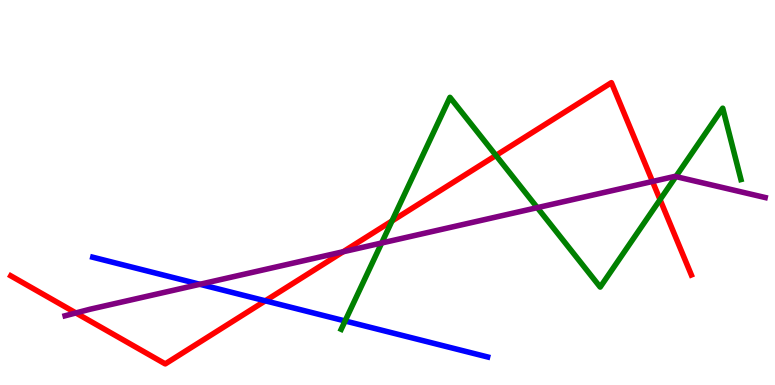[{'lines': ['blue', 'red'], 'intersections': [{'x': 3.42, 'y': 2.19}]}, {'lines': ['green', 'red'], 'intersections': [{'x': 5.06, 'y': 4.26}, {'x': 6.4, 'y': 5.96}, {'x': 8.52, 'y': 4.81}]}, {'lines': ['purple', 'red'], 'intersections': [{'x': 0.979, 'y': 1.87}, {'x': 4.43, 'y': 3.46}, {'x': 8.42, 'y': 5.29}]}, {'lines': ['blue', 'green'], 'intersections': [{'x': 4.45, 'y': 1.66}]}, {'lines': ['blue', 'purple'], 'intersections': [{'x': 2.58, 'y': 2.62}]}, {'lines': ['green', 'purple'], 'intersections': [{'x': 4.92, 'y': 3.69}, {'x': 6.93, 'y': 4.61}, {'x': 8.72, 'y': 5.41}]}]